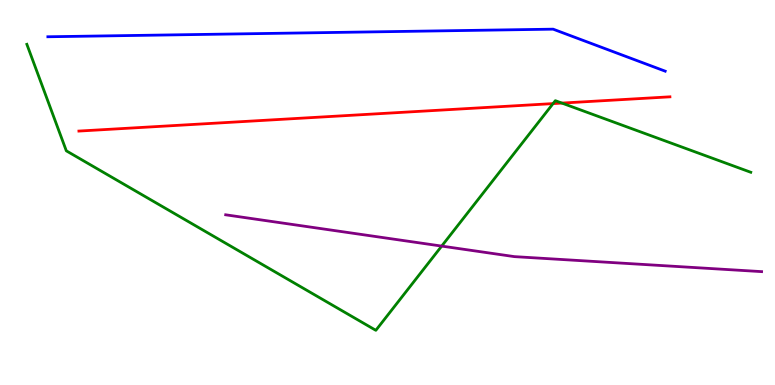[{'lines': ['blue', 'red'], 'intersections': []}, {'lines': ['green', 'red'], 'intersections': [{'x': 7.14, 'y': 7.31}, {'x': 7.25, 'y': 7.32}]}, {'lines': ['purple', 'red'], 'intersections': []}, {'lines': ['blue', 'green'], 'intersections': []}, {'lines': ['blue', 'purple'], 'intersections': []}, {'lines': ['green', 'purple'], 'intersections': [{'x': 5.7, 'y': 3.61}]}]